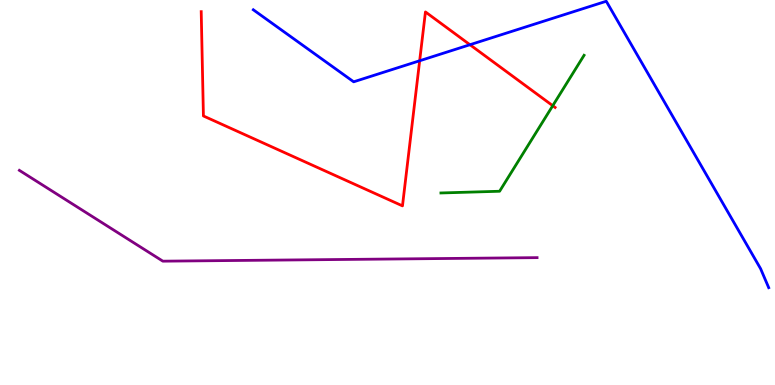[{'lines': ['blue', 'red'], 'intersections': [{'x': 5.41, 'y': 8.42}, {'x': 6.06, 'y': 8.84}]}, {'lines': ['green', 'red'], 'intersections': [{'x': 7.13, 'y': 7.25}]}, {'lines': ['purple', 'red'], 'intersections': []}, {'lines': ['blue', 'green'], 'intersections': []}, {'lines': ['blue', 'purple'], 'intersections': []}, {'lines': ['green', 'purple'], 'intersections': []}]